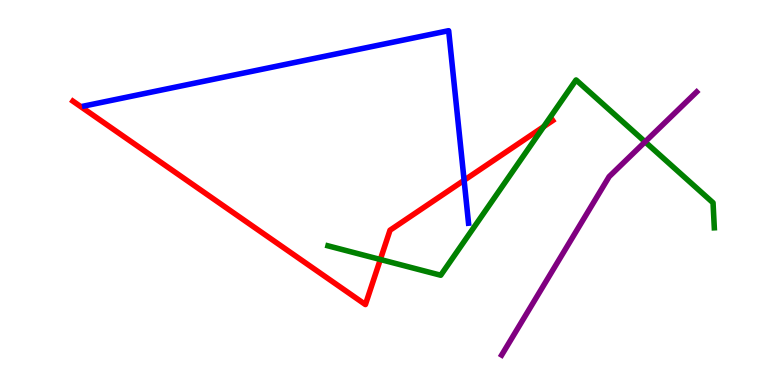[{'lines': ['blue', 'red'], 'intersections': [{'x': 5.99, 'y': 5.32}]}, {'lines': ['green', 'red'], 'intersections': [{'x': 4.91, 'y': 3.26}, {'x': 7.02, 'y': 6.71}]}, {'lines': ['purple', 'red'], 'intersections': []}, {'lines': ['blue', 'green'], 'intersections': []}, {'lines': ['blue', 'purple'], 'intersections': []}, {'lines': ['green', 'purple'], 'intersections': [{'x': 8.32, 'y': 6.32}]}]